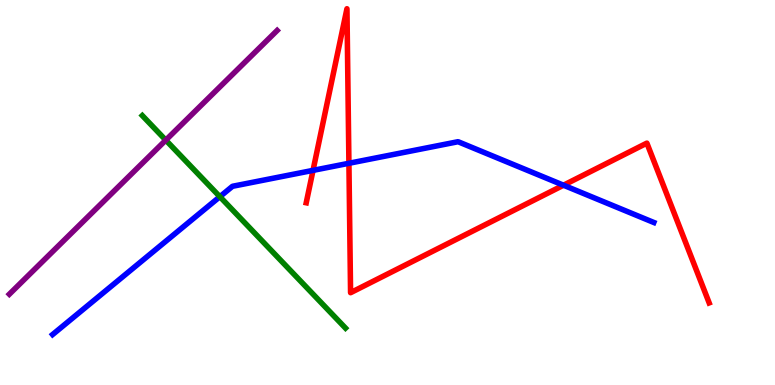[{'lines': ['blue', 'red'], 'intersections': [{'x': 4.04, 'y': 5.57}, {'x': 4.5, 'y': 5.76}, {'x': 7.27, 'y': 5.19}]}, {'lines': ['green', 'red'], 'intersections': []}, {'lines': ['purple', 'red'], 'intersections': []}, {'lines': ['blue', 'green'], 'intersections': [{'x': 2.84, 'y': 4.89}]}, {'lines': ['blue', 'purple'], 'intersections': []}, {'lines': ['green', 'purple'], 'intersections': [{'x': 2.14, 'y': 6.36}]}]